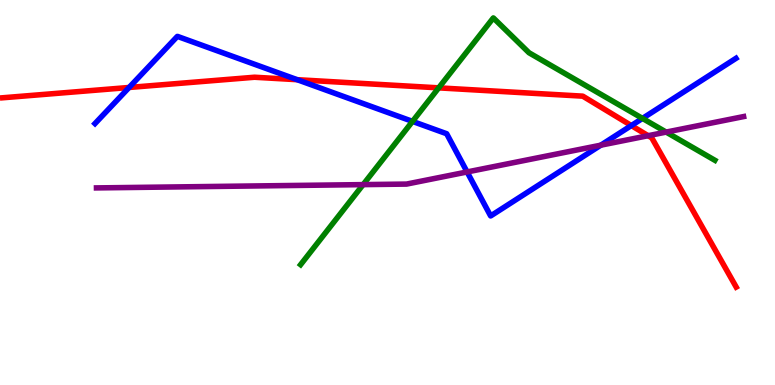[{'lines': ['blue', 'red'], 'intersections': [{'x': 1.67, 'y': 7.73}, {'x': 3.84, 'y': 7.93}, {'x': 8.15, 'y': 6.74}]}, {'lines': ['green', 'red'], 'intersections': [{'x': 5.66, 'y': 7.72}]}, {'lines': ['purple', 'red'], 'intersections': [{'x': 8.36, 'y': 6.48}]}, {'lines': ['blue', 'green'], 'intersections': [{'x': 5.32, 'y': 6.85}, {'x': 8.29, 'y': 6.92}]}, {'lines': ['blue', 'purple'], 'intersections': [{'x': 6.03, 'y': 5.53}, {'x': 7.75, 'y': 6.23}]}, {'lines': ['green', 'purple'], 'intersections': [{'x': 4.69, 'y': 5.2}, {'x': 8.6, 'y': 6.57}]}]